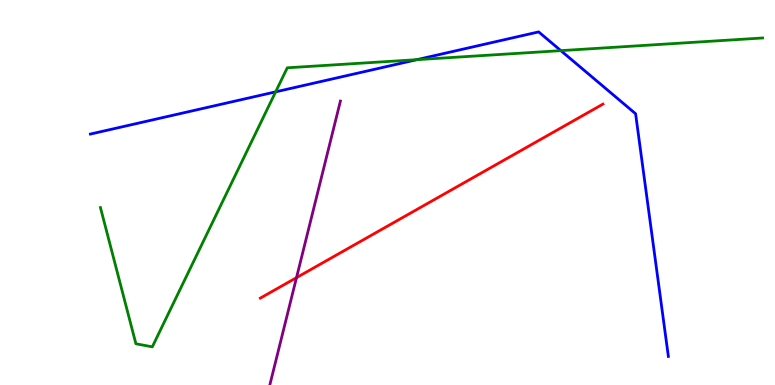[{'lines': ['blue', 'red'], 'intersections': []}, {'lines': ['green', 'red'], 'intersections': []}, {'lines': ['purple', 'red'], 'intersections': [{'x': 3.83, 'y': 2.79}]}, {'lines': ['blue', 'green'], 'intersections': [{'x': 3.56, 'y': 7.61}, {'x': 5.38, 'y': 8.45}, {'x': 7.24, 'y': 8.68}]}, {'lines': ['blue', 'purple'], 'intersections': []}, {'lines': ['green', 'purple'], 'intersections': []}]